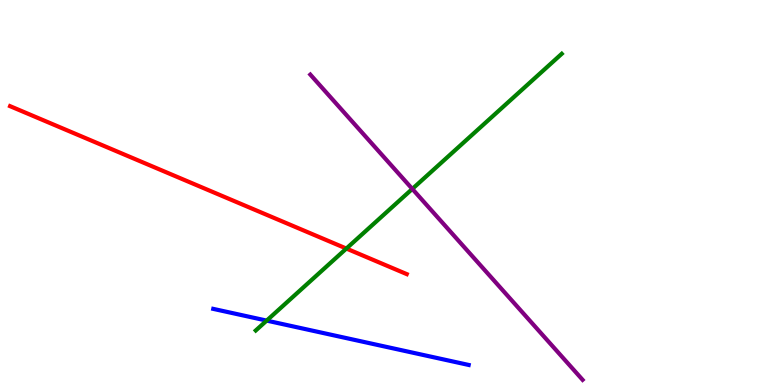[{'lines': ['blue', 'red'], 'intersections': []}, {'lines': ['green', 'red'], 'intersections': [{'x': 4.47, 'y': 3.54}]}, {'lines': ['purple', 'red'], 'intersections': []}, {'lines': ['blue', 'green'], 'intersections': [{'x': 3.44, 'y': 1.67}]}, {'lines': ['blue', 'purple'], 'intersections': []}, {'lines': ['green', 'purple'], 'intersections': [{'x': 5.32, 'y': 5.09}]}]